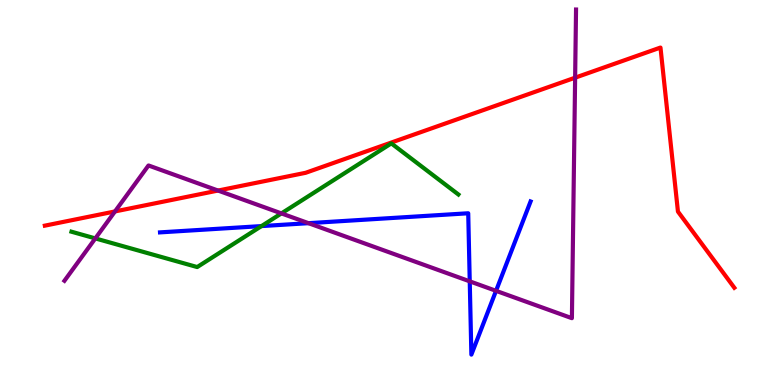[{'lines': ['blue', 'red'], 'intersections': []}, {'lines': ['green', 'red'], 'intersections': []}, {'lines': ['purple', 'red'], 'intersections': [{'x': 1.48, 'y': 4.51}, {'x': 2.81, 'y': 5.05}, {'x': 7.42, 'y': 7.98}]}, {'lines': ['blue', 'green'], 'intersections': [{'x': 3.37, 'y': 4.13}]}, {'lines': ['blue', 'purple'], 'intersections': [{'x': 3.98, 'y': 4.2}, {'x': 6.06, 'y': 2.69}, {'x': 6.4, 'y': 2.45}]}, {'lines': ['green', 'purple'], 'intersections': [{'x': 1.23, 'y': 3.81}, {'x': 3.63, 'y': 4.46}]}]